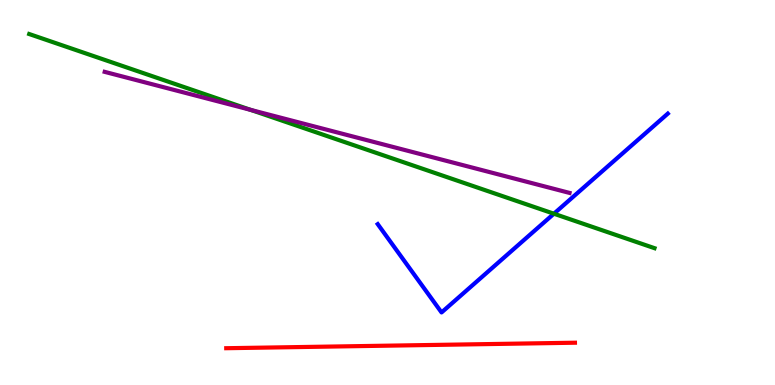[{'lines': ['blue', 'red'], 'intersections': []}, {'lines': ['green', 'red'], 'intersections': []}, {'lines': ['purple', 'red'], 'intersections': []}, {'lines': ['blue', 'green'], 'intersections': [{'x': 7.15, 'y': 4.45}]}, {'lines': ['blue', 'purple'], 'intersections': []}, {'lines': ['green', 'purple'], 'intersections': [{'x': 3.23, 'y': 7.15}]}]